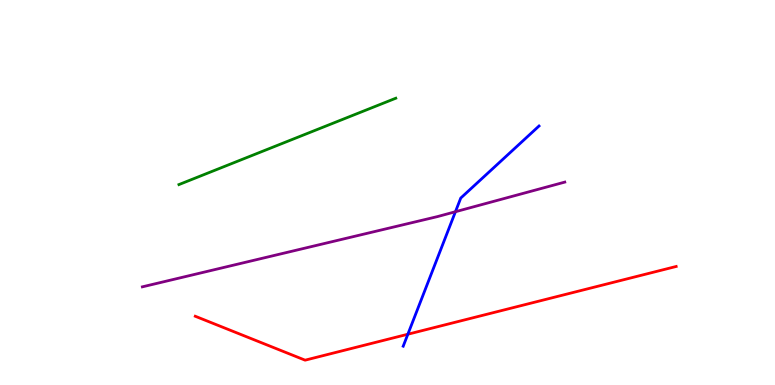[{'lines': ['blue', 'red'], 'intersections': [{'x': 5.26, 'y': 1.32}]}, {'lines': ['green', 'red'], 'intersections': []}, {'lines': ['purple', 'red'], 'intersections': []}, {'lines': ['blue', 'green'], 'intersections': []}, {'lines': ['blue', 'purple'], 'intersections': [{'x': 5.88, 'y': 4.5}]}, {'lines': ['green', 'purple'], 'intersections': []}]